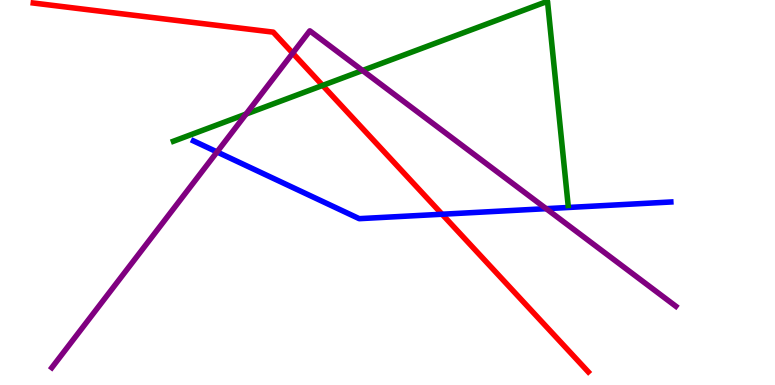[{'lines': ['blue', 'red'], 'intersections': [{'x': 5.7, 'y': 4.44}]}, {'lines': ['green', 'red'], 'intersections': [{'x': 4.16, 'y': 7.78}]}, {'lines': ['purple', 'red'], 'intersections': [{'x': 3.78, 'y': 8.62}]}, {'lines': ['blue', 'green'], 'intersections': []}, {'lines': ['blue', 'purple'], 'intersections': [{'x': 2.8, 'y': 6.05}, {'x': 7.05, 'y': 4.58}]}, {'lines': ['green', 'purple'], 'intersections': [{'x': 3.17, 'y': 7.04}, {'x': 4.68, 'y': 8.17}]}]